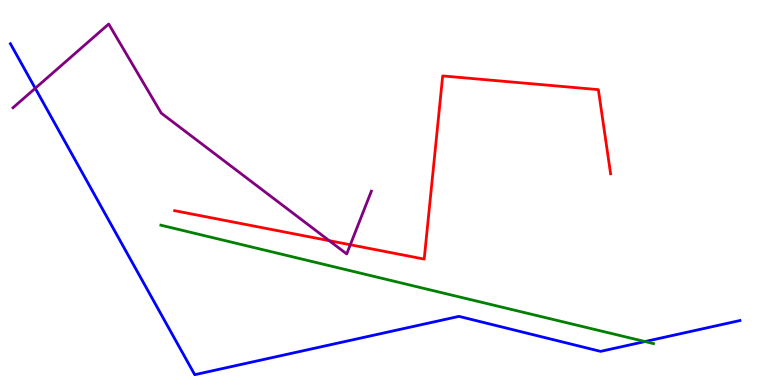[{'lines': ['blue', 'red'], 'intersections': []}, {'lines': ['green', 'red'], 'intersections': []}, {'lines': ['purple', 'red'], 'intersections': [{'x': 4.25, 'y': 3.75}, {'x': 4.52, 'y': 3.64}]}, {'lines': ['blue', 'green'], 'intersections': [{'x': 8.32, 'y': 1.13}]}, {'lines': ['blue', 'purple'], 'intersections': [{'x': 0.455, 'y': 7.71}]}, {'lines': ['green', 'purple'], 'intersections': []}]